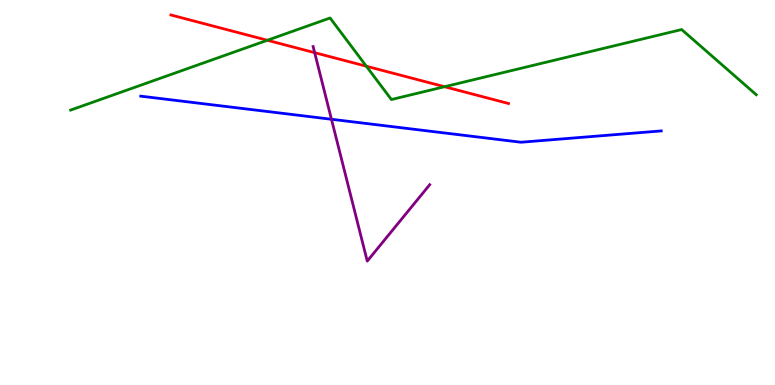[{'lines': ['blue', 'red'], 'intersections': []}, {'lines': ['green', 'red'], 'intersections': [{'x': 3.45, 'y': 8.95}, {'x': 4.73, 'y': 8.28}, {'x': 5.74, 'y': 7.75}]}, {'lines': ['purple', 'red'], 'intersections': [{'x': 4.06, 'y': 8.63}]}, {'lines': ['blue', 'green'], 'intersections': []}, {'lines': ['blue', 'purple'], 'intersections': [{'x': 4.28, 'y': 6.9}]}, {'lines': ['green', 'purple'], 'intersections': []}]